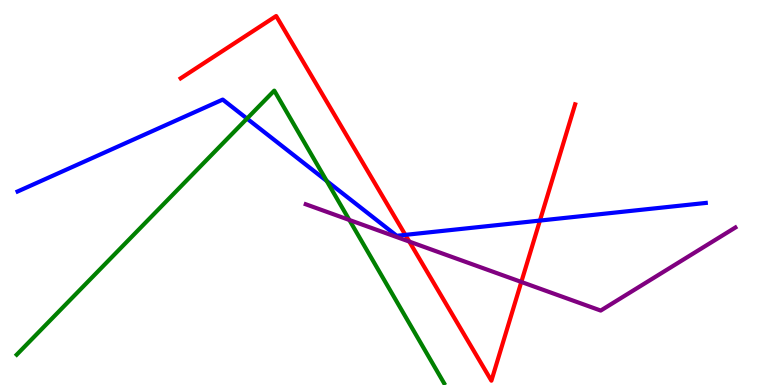[{'lines': ['blue', 'red'], 'intersections': [{'x': 5.23, 'y': 3.9}, {'x': 6.97, 'y': 4.27}]}, {'lines': ['green', 'red'], 'intersections': []}, {'lines': ['purple', 'red'], 'intersections': [{'x': 5.28, 'y': 3.73}, {'x': 6.73, 'y': 2.68}]}, {'lines': ['blue', 'green'], 'intersections': [{'x': 3.19, 'y': 6.92}, {'x': 4.22, 'y': 5.3}]}, {'lines': ['blue', 'purple'], 'intersections': []}, {'lines': ['green', 'purple'], 'intersections': [{'x': 4.51, 'y': 4.29}]}]